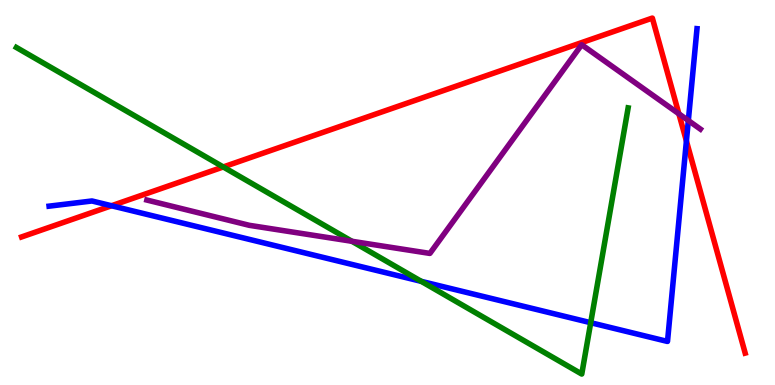[{'lines': ['blue', 'red'], 'intersections': [{'x': 1.44, 'y': 4.66}, {'x': 8.86, 'y': 6.34}]}, {'lines': ['green', 'red'], 'intersections': [{'x': 2.88, 'y': 5.66}]}, {'lines': ['purple', 'red'], 'intersections': [{'x': 8.76, 'y': 7.04}]}, {'lines': ['blue', 'green'], 'intersections': [{'x': 5.44, 'y': 2.69}, {'x': 7.62, 'y': 1.62}]}, {'lines': ['blue', 'purple'], 'intersections': [{'x': 8.88, 'y': 6.87}]}, {'lines': ['green', 'purple'], 'intersections': [{'x': 4.54, 'y': 3.73}]}]